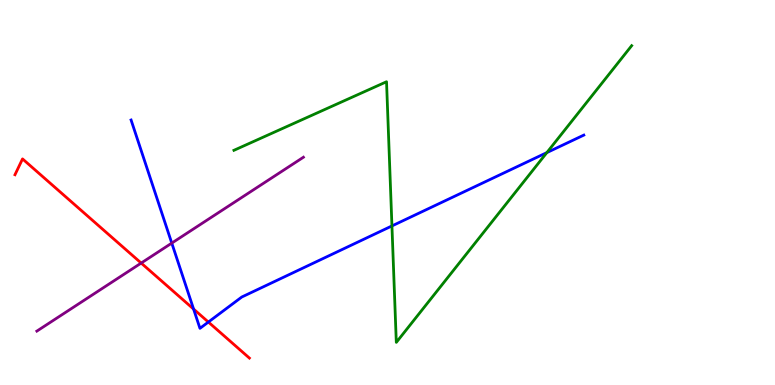[{'lines': ['blue', 'red'], 'intersections': [{'x': 2.5, 'y': 1.97}, {'x': 2.69, 'y': 1.64}]}, {'lines': ['green', 'red'], 'intersections': []}, {'lines': ['purple', 'red'], 'intersections': [{'x': 1.82, 'y': 3.17}]}, {'lines': ['blue', 'green'], 'intersections': [{'x': 5.06, 'y': 4.13}, {'x': 7.06, 'y': 6.04}]}, {'lines': ['blue', 'purple'], 'intersections': [{'x': 2.22, 'y': 3.69}]}, {'lines': ['green', 'purple'], 'intersections': []}]